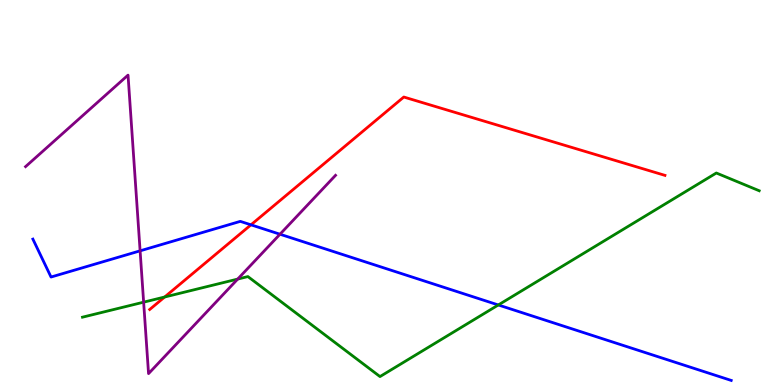[{'lines': ['blue', 'red'], 'intersections': [{'x': 3.24, 'y': 4.16}]}, {'lines': ['green', 'red'], 'intersections': [{'x': 2.12, 'y': 2.29}]}, {'lines': ['purple', 'red'], 'intersections': []}, {'lines': ['blue', 'green'], 'intersections': [{'x': 6.43, 'y': 2.08}]}, {'lines': ['blue', 'purple'], 'intersections': [{'x': 1.81, 'y': 3.48}, {'x': 3.61, 'y': 3.92}]}, {'lines': ['green', 'purple'], 'intersections': [{'x': 1.85, 'y': 2.15}, {'x': 3.07, 'y': 2.75}]}]